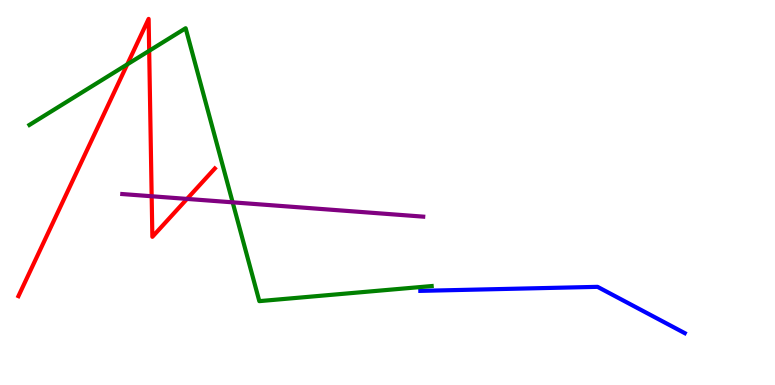[{'lines': ['blue', 'red'], 'intersections': []}, {'lines': ['green', 'red'], 'intersections': [{'x': 1.64, 'y': 8.33}, {'x': 1.92, 'y': 8.68}]}, {'lines': ['purple', 'red'], 'intersections': [{'x': 1.96, 'y': 4.9}, {'x': 2.41, 'y': 4.83}]}, {'lines': ['blue', 'green'], 'intersections': []}, {'lines': ['blue', 'purple'], 'intersections': []}, {'lines': ['green', 'purple'], 'intersections': [{'x': 3.0, 'y': 4.74}]}]